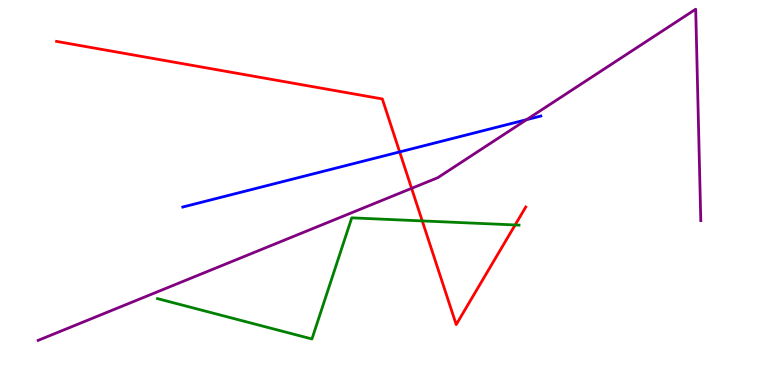[{'lines': ['blue', 'red'], 'intersections': [{'x': 5.16, 'y': 6.05}]}, {'lines': ['green', 'red'], 'intersections': [{'x': 5.45, 'y': 4.26}, {'x': 6.65, 'y': 4.16}]}, {'lines': ['purple', 'red'], 'intersections': [{'x': 5.31, 'y': 5.11}]}, {'lines': ['blue', 'green'], 'intersections': []}, {'lines': ['blue', 'purple'], 'intersections': [{'x': 6.8, 'y': 6.89}]}, {'lines': ['green', 'purple'], 'intersections': []}]